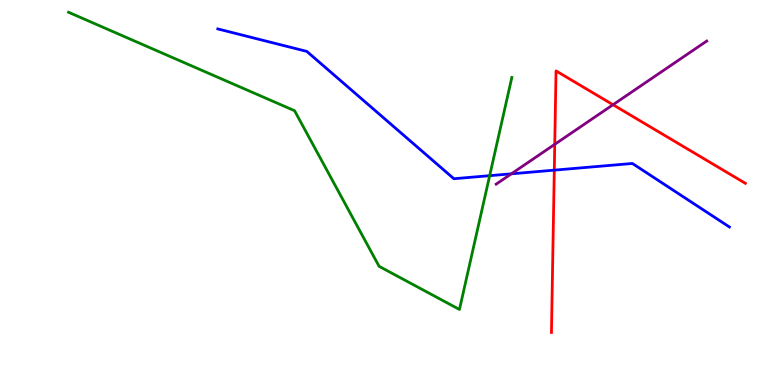[{'lines': ['blue', 'red'], 'intersections': [{'x': 7.15, 'y': 5.58}]}, {'lines': ['green', 'red'], 'intersections': []}, {'lines': ['purple', 'red'], 'intersections': [{'x': 7.16, 'y': 6.25}, {'x': 7.91, 'y': 7.28}]}, {'lines': ['blue', 'green'], 'intersections': [{'x': 6.32, 'y': 5.44}]}, {'lines': ['blue', 'purple'], 'intersections': [{'x': 6.6, 'y': 5.49}]}, {'lines': ['green', 'purple'], 'intersections': []}]